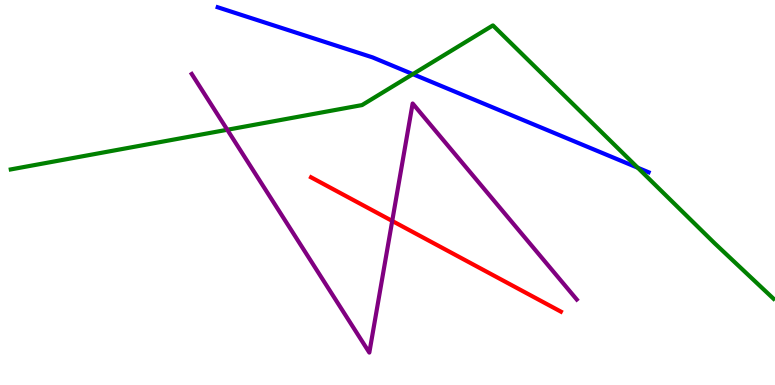[{'lines': ['blue', 'red'], 'intersections': []}, {'lines': ['green', 'red'], 'intersections': []}, {'lines': ['purple', 'red'], 'intersections': [{'x': 5.06, 'y': 4.26}]}, {'lines': ['blue', 'green'], 'intersections': [{'x': 5.33, 'y': 8.07}, {'x': 8.23, 'y': 5.64}]}, {'lines': ['blue', 'purple'], 'intersections': []}, {'lines': ['green', 'purple'], 'intersections': [{'x': 2.93, 'y': 6.63}]}]